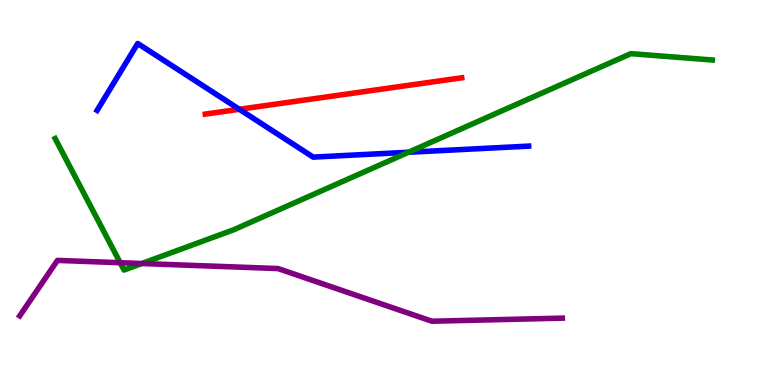[{'lines': ['blue', 'red'], 'intersections': [{'x': 3.09, 'y': 7.16}]}, {'lines': ['green', 'red'], 'intersections': []}, {'lines': ['purple', 'red'], 'intersections': []}, {'lines': ['blue', 'green'], 'intersections': [{'x': 5.27, 'y': 6.05}]}, {'lines': ['blue', 'purple'], 'intersections': []}, {'lines': ['green', 'purple'], 'intersections': [{'x': 1.55, 'y': 3.18}, {'x': 1.83, 'y': 3.16}]}]